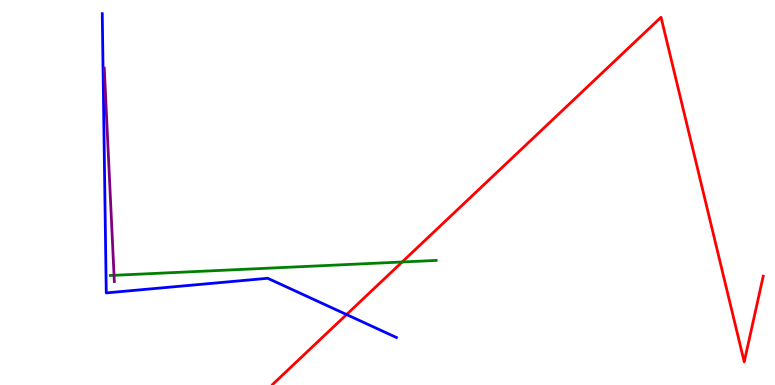[{'lines': ['blue', 'red'], 'intersections': [{'x': 4.47, 'y': 1.83}]}, {'lines': ['green', 'red'], 'intersections': [{'x': 5.19, 'y': 3.19}]}, {'lines': ['purple', 'red'], 'intersections': []}, {'lines': ['blue', 'green'], 'intersections': []}, {'lines': ['blue', 'purple'], 'intersections': []}, {'lines': ['green', 'purple'], 'intersections': [{'x': 1.47, 'y': 2.85}]}]